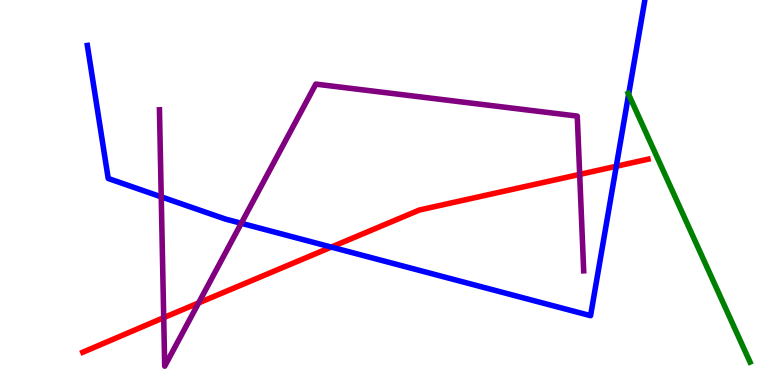[{'lines': ['blue', 'red'], 'intersections': [{'x': 4.27, 'y': 3.58}, {'x': 7.95, 'y': 5.68}]}, {'lines': ['green', 'red'], 'intersections': []}, {'lines': ['purple', 'red'], 'intersections': [{'x': 2.11, 'y': 1.75}, {'x': 2.56, 'y': 2.13}, {'x': 7.48, 'y': 5.47}]}, {'lines': ['blue', 'green'], 'intersections': [{'x': 8.11, 'y': 7.55}]}, {'lines': ['blue', 'purple'], 'intersections': [{'x': 2.08, 'y': 4.89}, {'x': 3.11, 'y': 4.2}]}, {'lines': ['green', 'purple'], 'intersections': []}]